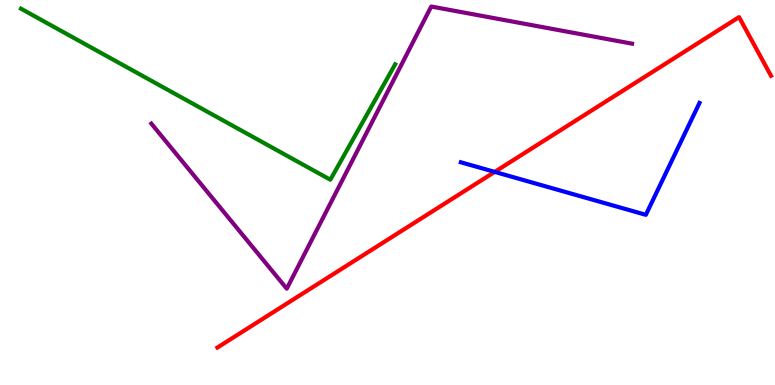[{'lines': ['blue', 'red'], 'intersections': [{'x': 6.38, 'y': 5.54}]}, {'lines': ['green', 'red'], 'intersections': []}, {'lines': ['purple', 'red'], 'intersections': []}, {'lines': ['blue', 'green'], 'intersections': []}, {'lines': ['blue', 'purple'], 'intersections': []}, {'lines': ['green', 'purple'], 'intersections': []}]